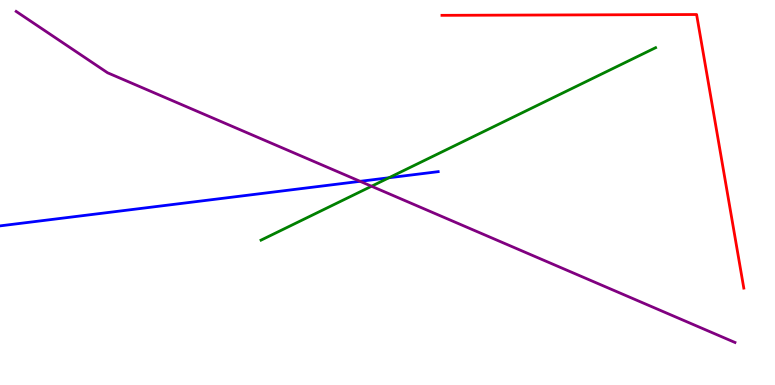[{'lines': ['blue', 'red'], 'intersections': []}, {'lines': ['green', 'red'], 'intersections': []}, {'lines': ['purple', 'red'], 'intersections': []}, {'lines': ['blue', 'green'], 'intersections': [{'x': 5.02, 'y': 5.38}]}, {'lines': ['blue', 'purple'], 'intersections': [{'x': 4.65, 'y': 5.29}]}, {'lines': ['green', 'purple'], 'intersections': [{'x': 4.79, 'y': 5.16}]}]